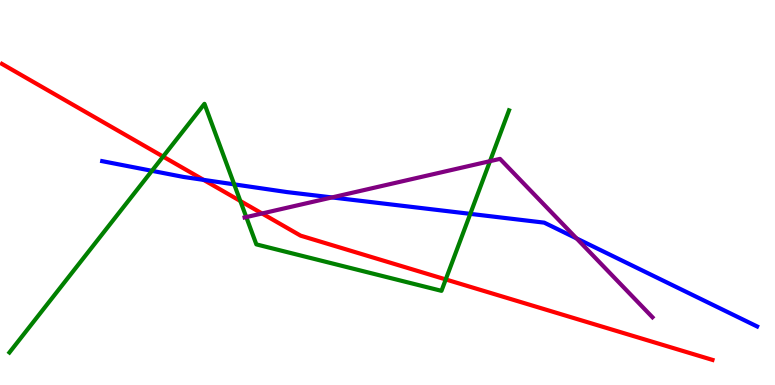[{'lines': ['blue', 'red'], 'intersections': [{'x': 2.63, 'y': 5.33}]}, {'lines': ['green', 'red'], 'intersections': [{'x': 2.1, 'y': 5.93}, {'x': 3.1, 'y': 4.78}, {'x': 5.75, 'y': 2.74}]}, {'lines': ['purple', 'red'], 'intersections': [{'x': 3.38, 'y': 4.46}]}, {'lines': ['blue', 'green'], 'intersections': [{'x': 1.96, 'y': 5.56}, {'x': 3.02, 'y': 5.21}, {'x': 6.07, 'y': 4.45}]}, {'lines': ['blue', 'purple'], 'intersections': [{'x': 4.28, 'y': 4.87}, {'x': 7.44, 'y': 3.81}]}, {'lines': ['green', 'purple'], 'intersections': [{'x': 3.18, 'y': 4.36}, {'x': 6.32, 'y': 5.81}]}]